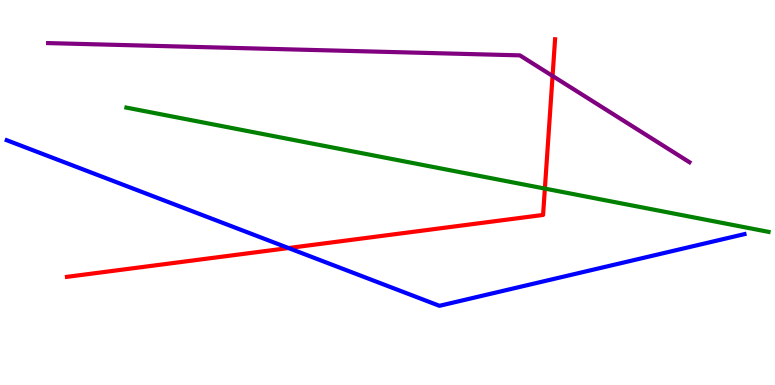[{'lines': ['blue', 'red'], 'intersections': [{'x': 3.72, 'y': 3.56}]}, {'lines': ['green', 'red'], 'intersections': [{'x': 7.03, 'y': 5.1}]}, {'lines': ['purple', 'red'], 'intersections': [{'x': 7.13, 'y': 8.03}]}, {'lines': ['blue', 'green'], 'intersections': []}, {'lines': ['blue', 'purple'], 'intersections': []}, {'lines': ['green', 'purple'], 'intersections': []}]